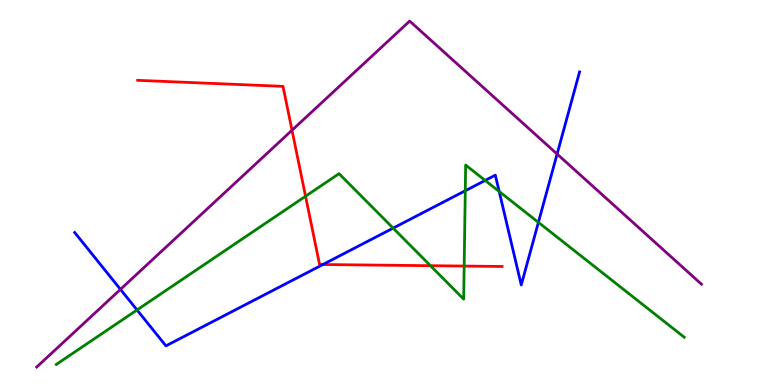[{'lines': ['blue', 'red'], 'intersections': [{'x': 4.17, 'y': 3.13}]}, {'lines': ['green', 'red'], 'intersections': [{'x': 3.94, 'y': 4.9}, {'x': 5.55, 'y': 3.1}, {'x': 5.99, 'y': 3.09}]}, {'lines': ['purple', 'red'], 'intersections': [{'x': 3.77, 'y': 6.62}]}, {'lines': ['blue', 'green'], 'intersections': [{'x': 1.77, 'y': 1.95}, {'x': 5.07, 'y': 4.07}, {'x': 6.0, 'y': 5.05}, {'x': 6.26, 'y': 5.31}, {'x': 6.44, 'y': 5.03}, {'x': 6.95, 'y': 4.22}]}, {'lines': ['blue', 'purple'], 'intersections': [{'x': 1.55, 'y': 2.48}, {'x': 7.19, 'y': 6.0}]}, {'lines': ['green', 'purple'], 'intersections': []}]